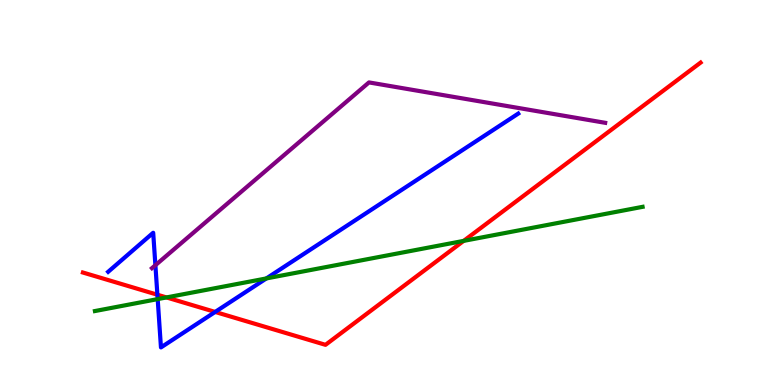[{'lines': ['blue', 'red'], 'intersections': [{'x': 2.03, 'y': 2.34}, {'x': 2.78, 'y': 1.9}]}, {'lines': ['green', 'red'], 'intersections': [{'x': 2.15, 'y': 2.27}, {'x': 5.98, 'y': 3.74}]}, {'lines': ['purple', 'red'], 'intersections': []}, {'lines': ['blue', 'green'], 'intersections': [{'x': 2.03, 'y': 2.23}, {'x': 3.44, 'y': 2.77}]}, {'lines': ['blue', 'purple'], 'intersections': [{'x': 2.01, 'y': 3.11}]}, {'lines': ['green', 'purple'], 'intersections': []}]